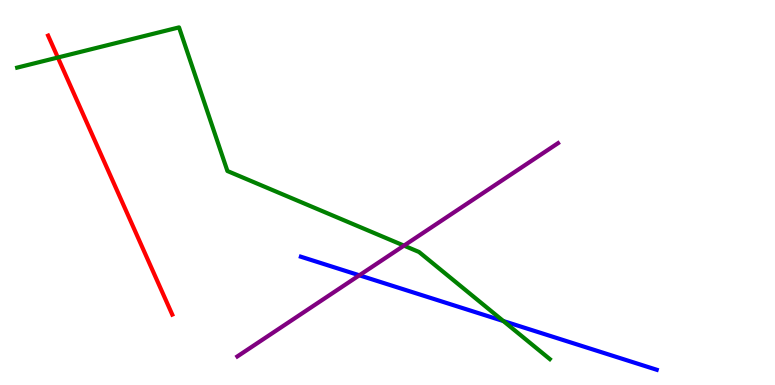[{'lines': ['blue', 'red'], 'intersections': []}, {'lines': ['green', 'red'], 'intersections': [{'x': 0.746, 'y': 8.51}]}, {'lines': ['purple', 'red'], 'intersections': []}, {'lines': ['blue', 'green'], 'intersections': [{'x': 6.49, 'y': 1.66}]}, {'lines': ['blue', 'purple'], 'intersections': [{'x': 4.64, 'y': 2.85}]}, {'lines': ['green', 'purple'], 'intersections': [{'x': 5.21, 'y': 3.62}]}]